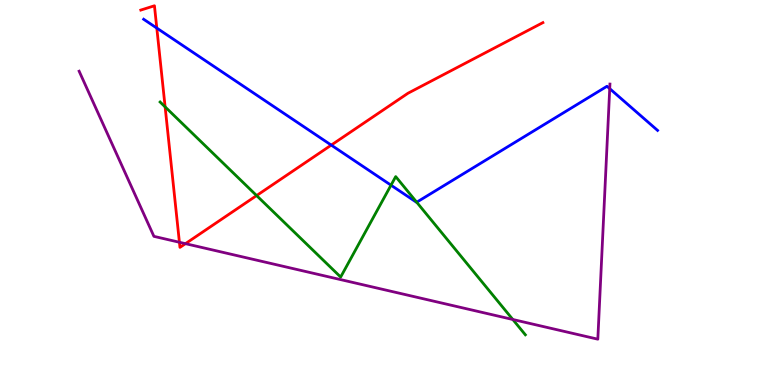[{'lines': ['blue', 'red'], 'intersections': [{'x': 2.02, 'y': 9.27}, {'x': 4.27, 'y': 6.23}]}, {'lines': ['green', 'red'], 'intersections': [{'x': 2.13, 'y': 7.22}, {'x': 3.31, 'y': 4.92}]}, {'lines': ['purple', 'red'], 'intersections': [{'x': 2.31, 'y': 3.71}, {'x': 2.39, 'y': 3.67}]}, {'lines': ['blue', 'green'], 'intersections': [{'x': 5.05, 'y': 5.19}, {'x': 5.38, 'y': 4.75}]}, {'lines': ['blue', 'purple'], 'intersections': [{'x': 7.87, 'y': 7.7}]}, {'lines': ['green', 'purple'], 'intersections': [{'x': 6.62, 'y': 1.7}]}]